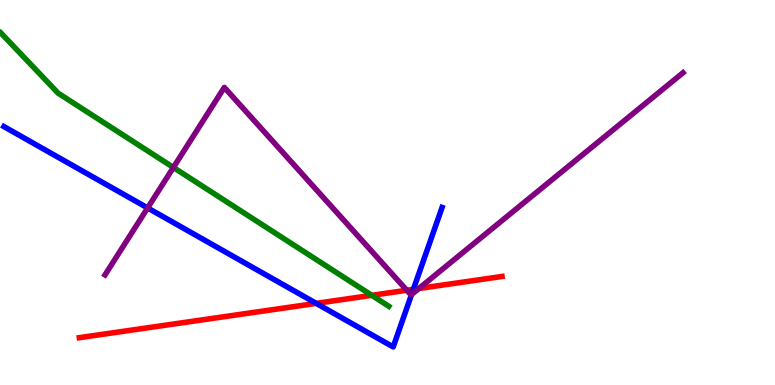[{'lines': ['blue', 'red'], 'intersections': [{'x': 4.08, 'y': 2.12}, {'x': 5.33, 'y': 2.49}]}, {'lines': ['green', 'red'], 'intersections': [{'x': 4.8, 'y': 2.33}]}, {'lines': ['purple', 'red'], 'intersections': [{'x': 5.25, 'y': 2.46}, {'x': 5.4, 'y': 2.51}]}, {'lines': ['blue', 'green'], 'intersections': []}, {'lines': ['blue', 'purple'], 'intersections': [{'x': 1.9, 'y': 4.6}, {'x': 5.31, 'y': 2.35}]}, {'lines': ['green', 'purple'], 'intersections': [{'x': 2.24, 'y': 5.65}]}]